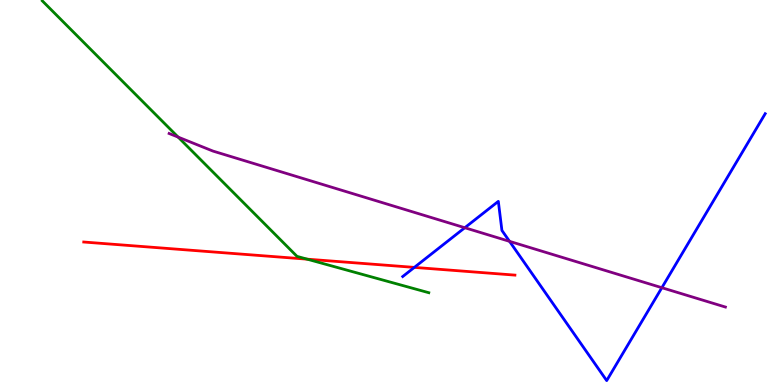[{'lines': ['blue', 'red'], 'intersections': [{'x': 5.35, 'y': 3.05}]}, {'lines': ['green', 'red'], 'intersections': [{'x': 3.96, 'y': 3.27}]}, {'lines': ['purple', 'red'], 'intersections': []}, {'lines': ['blue', 'green'], 'intersections': []}, {'lines': ['blue', 'purple'], 'intersections': [{'x': 6.0, 'y': 4.09}, {'x': 6.57, 'y': 3.73}, {'x': 8.54, 'y': 2.53}]}, {'lines': ['green', 'purple'], 'intersections': [{'x': 2.3, 'y': 6.44}]}]